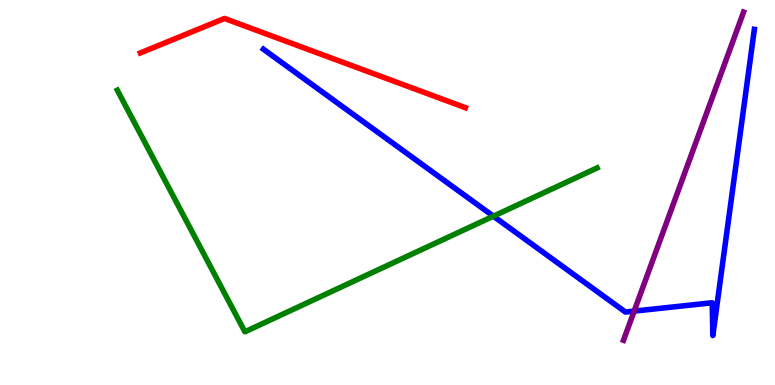[{'lines': ['blue', 'red'], 'intersections': []}, {'lines': ['green', 'red'], 'intersections': []}, {'lines': ['purple', 'red'], 'intersections': []}, {'lines': ['blue', 'green'], 'intersections': [{'x': 6.37, 'y': 4.38}]}, {'lines': ['blue', 'purple'], 'intersections': [{'x': 8.18, 'y': 1.92}]}, {'lines': ['green', 'purple'], 'intersections': []}]